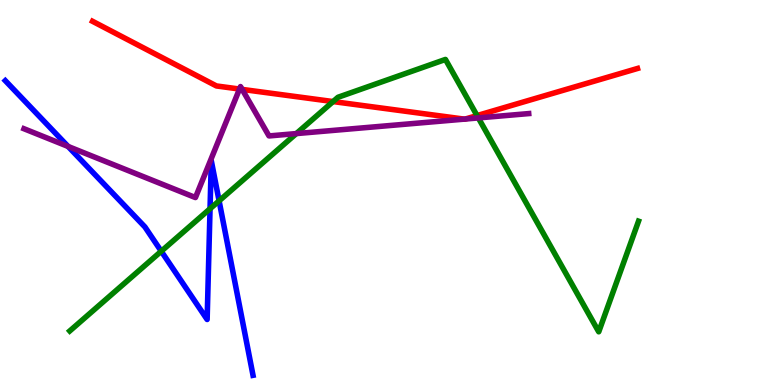[{'lines': ['blue', 'red'], 'intersections': []}, {'lines': ['green', 'red'], 'intersections': [{'x': 4.3, 'y': 7.36}, {'x': 6.16, 'y': 7.0}]}, {'lines': ['purple', 'red'], 'intersections': [{'x': 3.09, 'y': 7.69}, {'x': 3.12, 'y': 7.68}, {'x': 5.99, 'y': 6.91}, {'x': 6.0, 'y': 6.91}]}, {'lines': ['blue', 'green'], 'intersections': [{'x': 2.08, 'y': 3.47}, {'x': 2.71, 'y': 4.58}, {'x': 2.83, 'y': 4.78}]}, {'lines': ['blue', 'purple'], 'intersections': [{'x': 0.878, 'y': 6.2}]}, {'lines': ['green', 'purple'], 'intersections': [{'x': 3.82, 'y': 6.53}, {'x': 6.17, 'y': 6.94}]}]